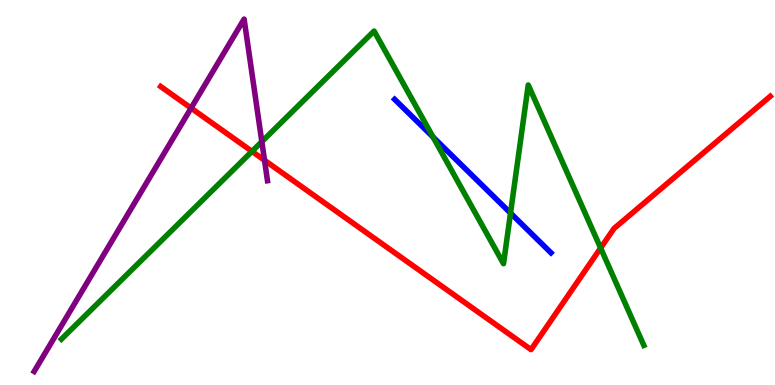[{'lines': ['blue', 'red'], 'intersections': []}, {'lines': ['green', 'red'], 'intersections': [{'x': 3.25, 'y': 6.07}, {'x': 7.75, 'y': 3.56}]}, {'lines': ['purple', 'red'], 'intersections': [{'x': 2.47, 'y': 7.19}, {'x': 3.41, 'y': 5.84}]}, {'lines': ['blue', 'green'], 'intersections': [{'x': 5.59, 'y': 6.44}, {'x': 6.59, 'y': 4.47}]}, {'lines': ['blue', 'purple'], 'intersections': []}, {'lines': ['green', 'purple'], 'intersections': [{'x': 3.38, 'y': 6.32}]}]